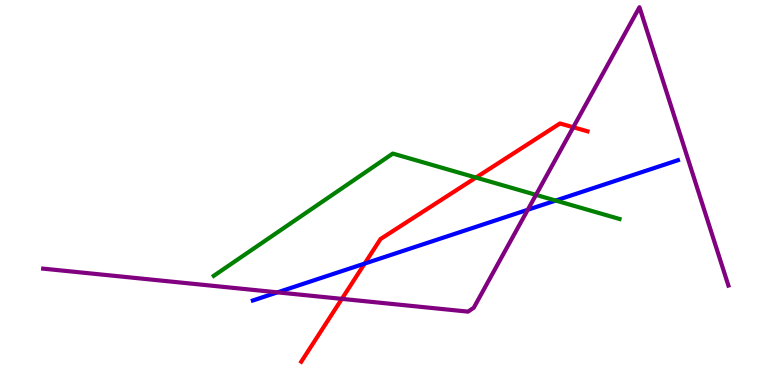[{'lines': ['blue', 'red'], 'intersections': [{'x': 4.71, 'y': 3.15}]}, {'lines': ['green', 'red'], 'intersections': [{'x': 6.14, 'y': 5.39}]}, {'lines': ['purple', 'red'], 'intersections': [{'x': 4.41, 'y': 2.24}, {'x': 7.4, 'y': 6.69}]}, {'lines': ['blue', 'green'], 'intersections': [{'x': 7.17, 'y': 4.79}]}, {'lines': ['blue', 'purple'], 'intersections': [{'x': 3.58, 'y': 2.41}, {'x': 6.81, 'y': 4.55}]}, {'lines': ['green', 'purple'], 'intersections': [{'x': 6.92, 'y': 4.94}]}]